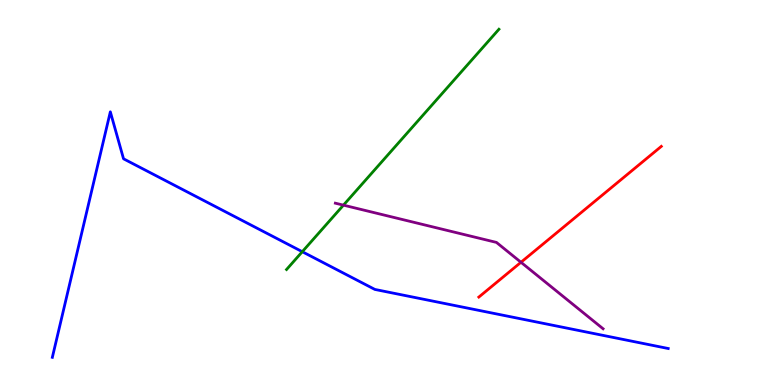[{'lines': ['blue', 'red'], 'intersections': []}, {'lines': ['green', 'red'], 'intersections': []}, {'lines': ['purple', 'red'], 'intersections': [{'x': 6.72, 'y': 3.19}]}, {'lines': ['blue', 'green'], 'intersections': [{'x': 3.9, 'y': 3.46}]}, {'lines': ['blue', 'purple'], 'intersections': []}, {'lines': ['green', 'purple'], 'intersections': [{'x': 4.43, 'y': 4.67}]}]